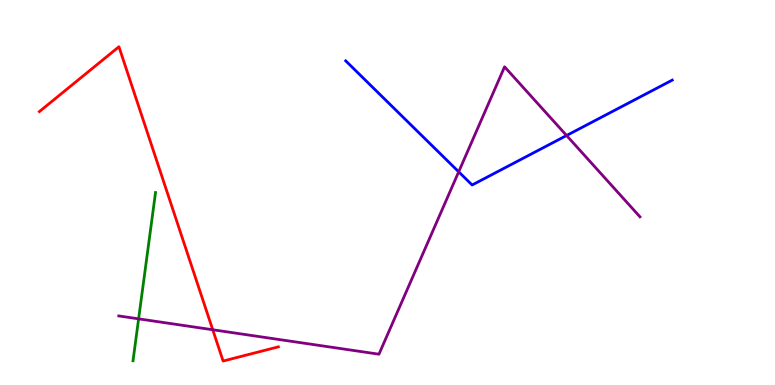[{'lines': ['blue', 'red'], 'intersections': []}, {'lines': ['green', 'red'], 'intersections': []}, {'lines': ['purple', 'red'], 'intersections': [{'x': 2.75, 'y': 1.43}]}, {'lines': ['blue', 'green'], 'intersections': []}, {'lines': ['blue', 'purple'], 'intersections': [{'x': 5.92, 'y': 5.54}, {'x': 7.31, 'y': 6.48}]}, {'lines': ['green', 'purple'], 'intersections': [{'x': 1.79, 'y': 1.72}]}]